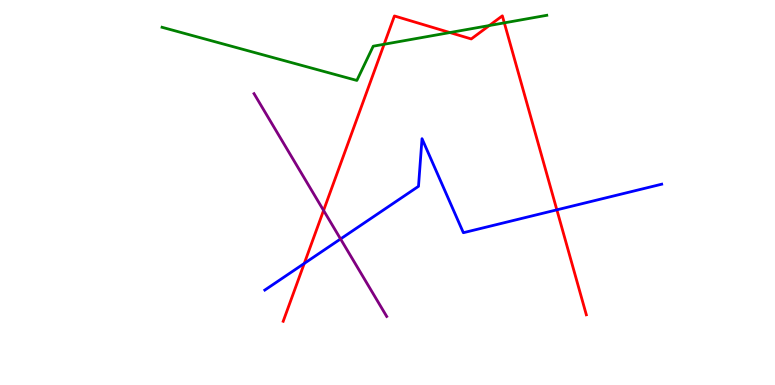[{'lines': ['blue', 'red'], 'intersections': [{'x': 3.93, 'y': 3.16}, {'x': 7.19, 'y': 4.55}]}, {'lines': ['green', 'red'], 'intersections': [{'x': 4.96, 'y': 8.85}, {'x': 5.8, 'y': 9.15}, {'x': 6.31, 'y': 9.34}, {'x': 6.51, 'y': 9.41}]}, {'lines': ['purple', 'red'], 'intersections': [{'x': 4.18, 'y': 4.53}]}, {'lines': ['blue', 'green'], 'intersections': []}, {'lines': ['blue', 'purple'], 'intersections': [{'x': 4.39, 'y': 3.79}]}, {'lines': ['green', 'purple'], 'intersections': []}]